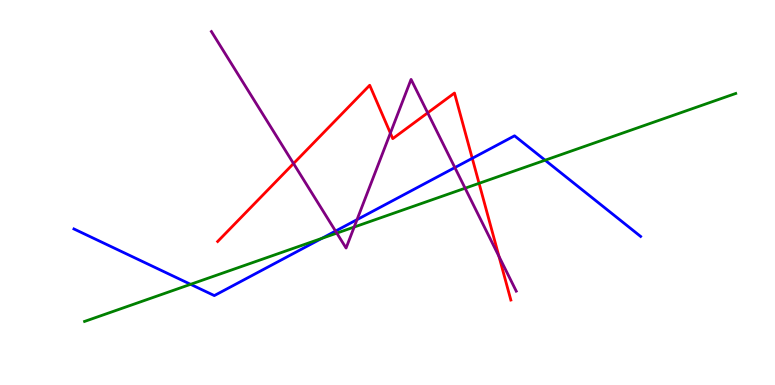[{'lines': ['blue', 'red'], 'intersections': [{'x': 6.09, 'y': 5.89}]}, {'lines': ['green', 'red'], 'intersections': [{'x': 6.18, 'y': 5.24}]}, {'lines': ['purple', 'red'], 'intersections': [{'x': 3.79, 'y': 5.75}, {'x': 5.04, 'y': 6.54}, {'x': 5.52, 'y': 7.07}, {'x': 6.44, 'y': 3.34}]}, {'lines': ['blue', 'green'], 'intersections': [{'x': 2.46, 'y': 2.62}, {'x': 4.15, 'y': 3.81}, {'x': 7.03, 'y': 5.84}]}, {'lines': ['blue', 'purple'], 'intersections': [{'x': 4.33, 'y': 4.0}, {'x': 4.61, 'y': 4.3}, {'x': 5.87, 'y': 5.65}]}, {'lines': ['green', 'purple'], 'intersections': [{'x': 4.35, 'y': 3.94}, {'x': 4.57, 'y': 4.1}, {'x': 6.0, 'y': 5.11}]}]